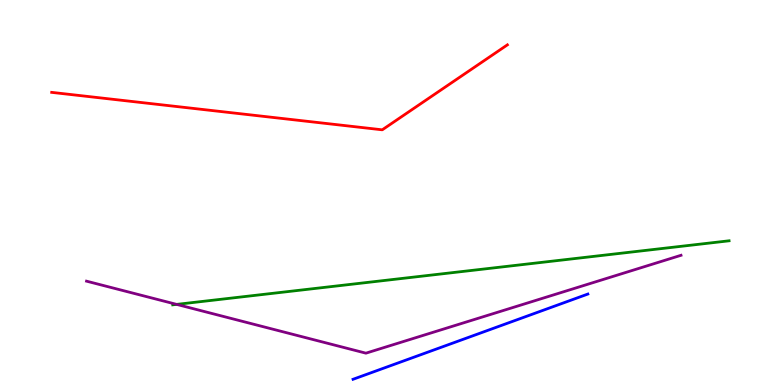[{'lines': ['blue', 'red'], 'intersections': []}, {'lines': ['green', 'red'], 'intersections': []}, {'lines': ['purple', 'red'], 'intersections': []}, {'lines': ['blue', 'green'], 'intersections': []}, {'lines': ['blue', 'purple'], 'intersections': []}, {'lines': ['green', 'purple'], 'intersections': [{'x': 2.28, 'y': 2.09}]}]